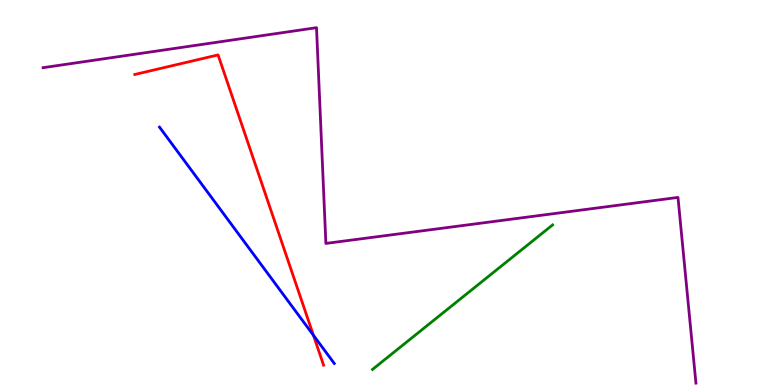[{'lines': ['blue', 'red'], 'intersections': [{'x': 4.04, 'y': 1.29}]}, {'lines': ['green', 'red'], 'intersections': []}, {'lines': ['purple', 'red'], 'intersections': []}, {'lines': ['blue', 'green'], 'intersections': []}, {'lines': ['blue', 'purple'], 'intersections': []}, {'lines': ['green', 'purple'], 'intersections': []}]